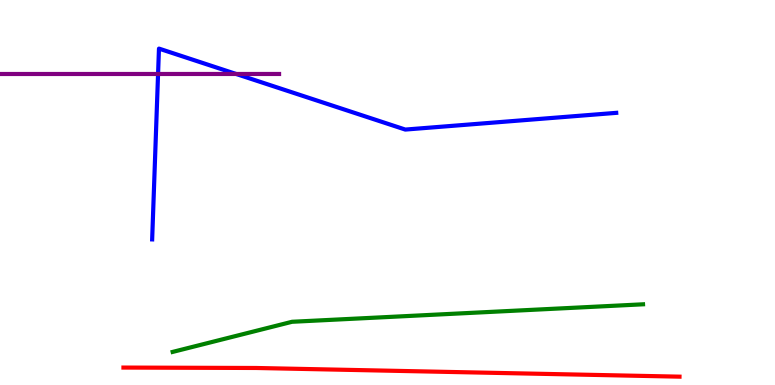[{'lines': ['blue', 'red'], 'intersections': []}, {'lines': ['green', 'red'], 'intersections': []}, {'lines': ['purple', 'red'], 'intersections': []}, {'lines': ['blue', 'green'], 'intersections': []}, {'lines': ['blue', 'purple'], 'intersections': [{'x': 2.04, 'y': 8.08}, {'x': 3.05, 'y': 8.08}]}, {'lines': ['green', 'purple'], 'intersections': []}]